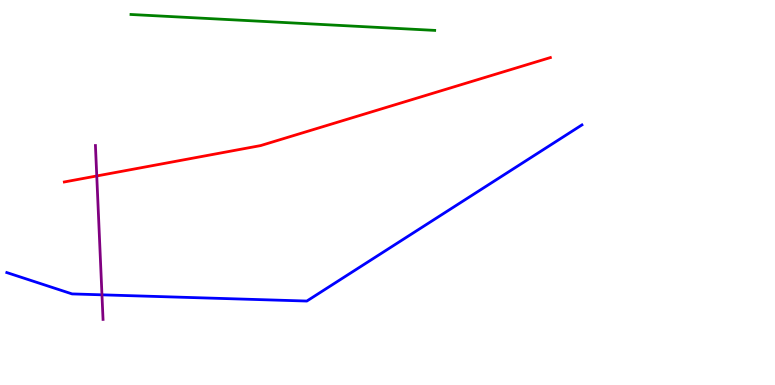[{'lines': ['blue', 'red'], 'intersections': []}, {'lines': ['green', 'red'], 'intersections': []}, {'lines': ['purple', 'red'], 'intersections': [{'x': 1.25, 'y': 5.43}]}, {'lines': ['blue', 'green'], 'intersections': []}, {'lines': ['blue', 'purple'], 'intersections': [{'x': 1.32, 'y': 2.34}]}, {'lines': ['green', 'purple'], 'intersections': []}]